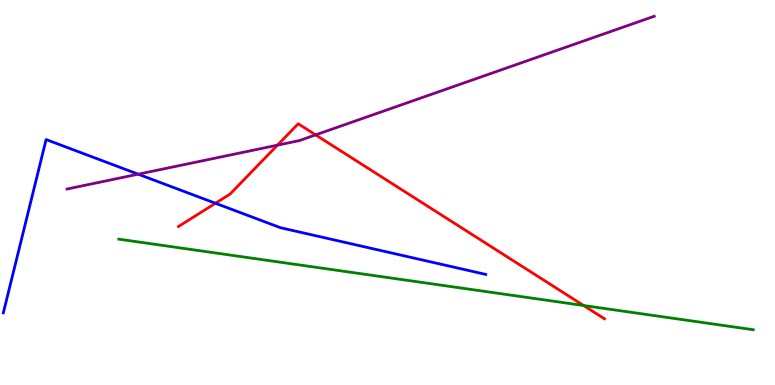[{'lines': ['blue', 'red'], 'intersections': [{'x': 2.78, 'y': 4.72}]}, {'lines': ['green', 'red'], 'intersections': [{'x': 7.53, 'y': 2.06}]}, {'lines': ['purple', 'red'], 'intersections': [{'x': 3.58, 'y': 6.23}, {'x': 4.07, 'y': 6.5}]}, {'lines': ['blue', 'green'], 'intersections': []}, {'lines': ['blue', 'purple'], 'intersections': [{'x': 1.78, 'y': 5.48}]}, {'lines': ['green', 'purple'], 'intersections': []}]